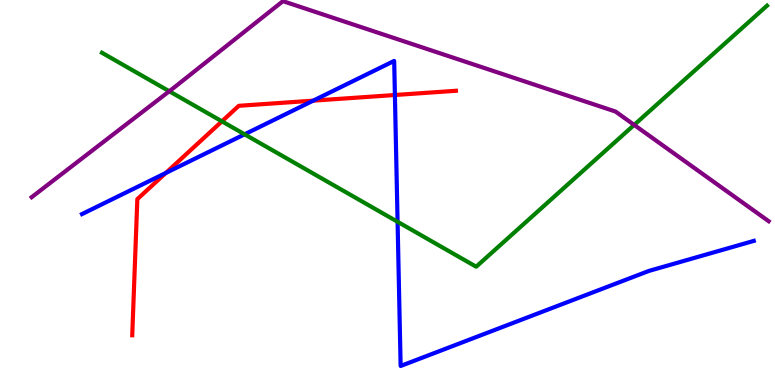[{'lines': ['blue', 'red'], 'intersections': [{'x': 2.14, 'y': 5.51}, {'x': 4.04, 'y': 7.39}, {'x': 5.1, 'y': 7.53}]}, {'lines': ['green', 'red'], 'intersections': [{'x': 2.86, 'y': 6.85}]}, {'lines': ['purple', 'red'], 'intersections': []}, {'lines': ['blue', 'green'], 'intersections': [{'x': 3.16, 'y': 6.51}, {'x': 5.13, 'y': 4.24}]}, {'lines': ['blue', 'purple'], 'intersections': []}, {'lines': ['green', 'purple'], 'intersections': [{'x': 2.18, 'y': 7.63}, {'x': 8.18, 'y': 6.76}]}]